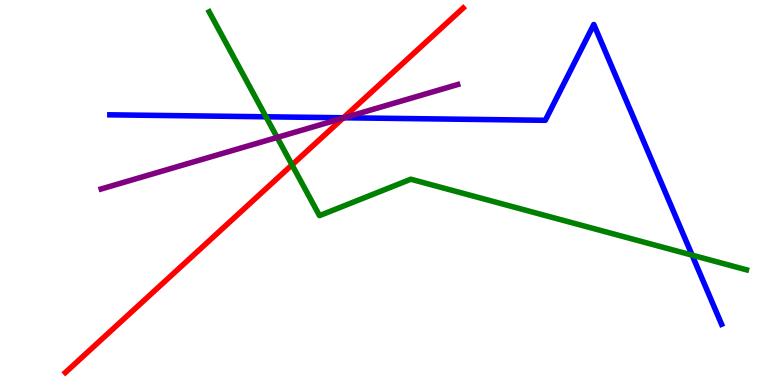[{'lines': ['blue', 'red'], 'intersections': [{'x': 4.43, 'y': 6.94}]}, {'lines': ['green', 'red'], 'intersections': [{'x': 3.77, 'y': 5.72}]}, {'lines': ['purple', 'red'], 'intersections': [{'x': 4.43, 'y': 6.93}]}, {'lines': ['blue', 'green'], 'intersections': [{'x': 3.43, 'y': 6.97}, {'x': 8.93, 'y': 3.37}]}, {'lines': ['blue', 'purple'], 'intersections': [{'x': 4.44, 'y': 6.94}]}, {'lines': ['green', 'purple'], 'intersections': [{'x': 3.58, 'y': 6.43}]}]